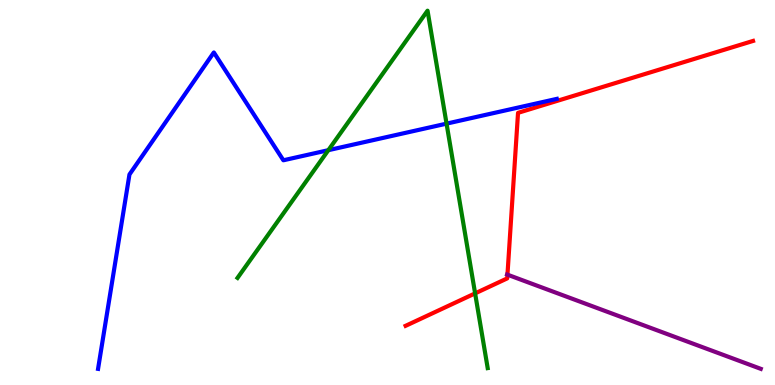[{'lines': ['blue', 'red'], 'intersections': []}, {'lines': ['green', 'red'], 'intersections': [{'x': 6.13, 'y': 2.38}]}, {'lines': ['purple', 'red'], 'intersections': [{'x': 6.55, 'y': 2.87}]}, {'lines': ['blue', 'green'], 'intersections': [{'x': 4.24, 'y': 6.1}, {'x': 5.76, 'y': 6.79}]}, {'lines': ['blue', 'purple'], 'intersections': []}, {'lines': ['green', 'purple'], 'intersections': []}]